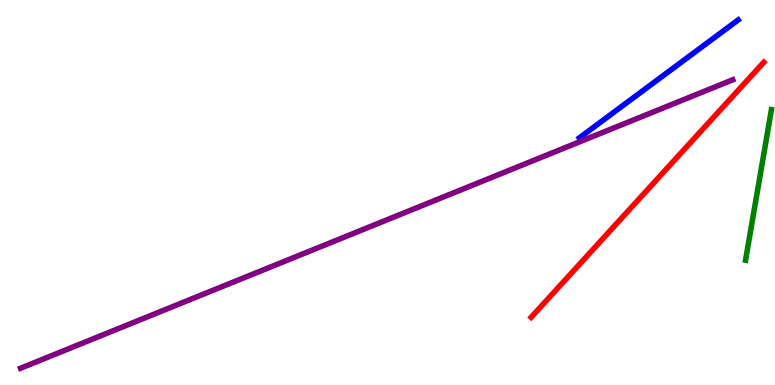[{'lines': ['blue', 'red'], 'intersections': []}, {'lines': ['green', 'red'], 'intersections': []}, {'lines': ['purple', 'red'], 'intersections': []}, {'lines': ['blue', 'green'], 'intersections': []}, {'lines': ['blue', 'purple'], 'intersections': []}, {'lines': ['green', 'purple'], 'intersections': []}]